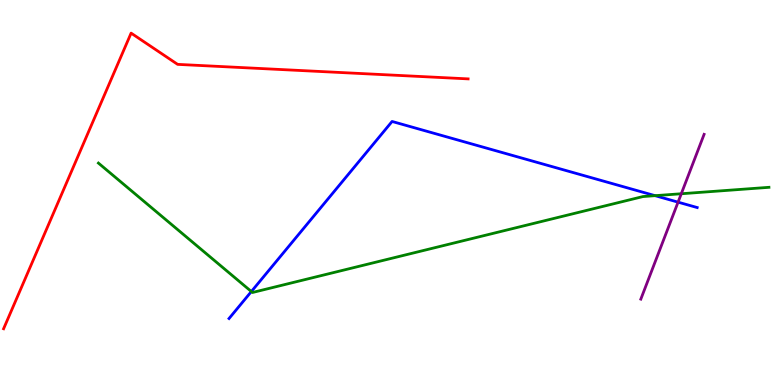[{'lines': ['blue', 'red'], 'intersections': []}, {'lines': ['green', 'red'], 'intersections': []}, {'lines': ['purple', 'red'], 'intersections': []}, {'lines': ['blue', 'green'], 'intersections': [{'x': 3.24, 'y': 2.43}, {'x': 8.45, 'y': 4.92}]}, {'lines': ['blue', 'purple'], 'intersections': [{'x': 8.75, 'y': 4.75}]}, {'lines': ['green', 'purple'], 'intersections': [{'x': 8.79, 'y': 4.97}]}]